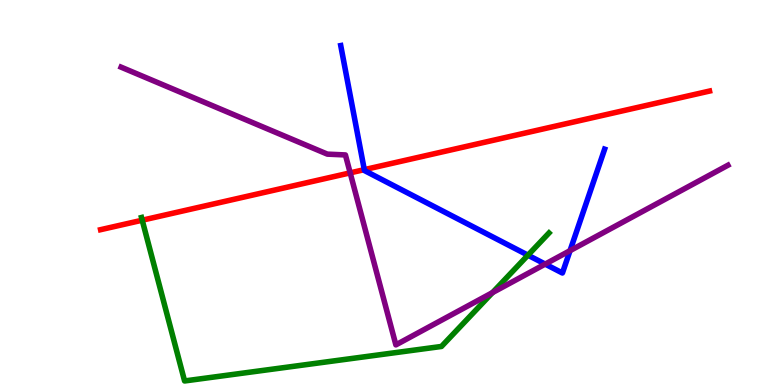[{'lines': ['blue', 'red'], 'intersections': [{'x': 4.7, 'y': 5.59}]}, {'lines': ['green', 'red'], 'intersections': [{'x': 1.84, 'y': 4.28}]}, {'lines': ['purple', 'red'], 'intersections': [{'x': 4.52, 'y': 5.51}]}, {'lines': ['blue', 'green'], 'intersections': [{'x': 6.81, 'y': 3.37}]}, {'lines': ['blue', 'purple'], 'intersections': [{'x': 7.03, 'y': 3.14}, {'x': 7.36, 'y': 3.49}]}, {'lines': ['green', 'purple'], 'intersections': [{'x': 6.35, 'y': 2.4}]}]